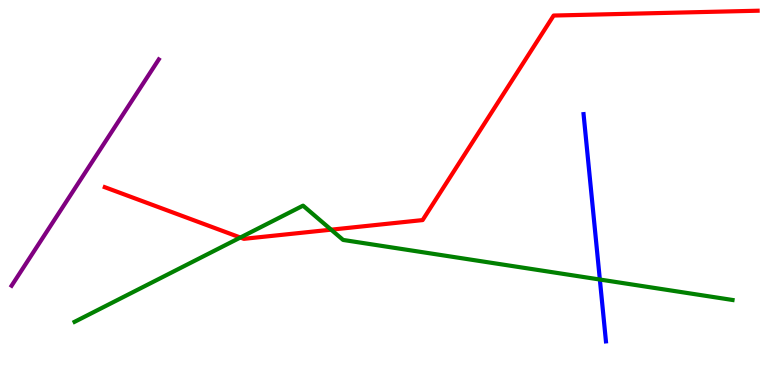[{'lines': ['blue', 'red'], 'intersections': []}, {'lines': ['green', 'red'], 'intersections': [{'x': 3.1, 'y': 3.83}, {'x': 4.27, 'y': 4.03}]}, {'lines': ['purple', 'red'], 'intersections': []}, {'lines': ['blue', 'green'], 'intersections': [{'x': 7.74, 'y': 2.74}]}, {'lines': ['blue', 'purple'], 'intersections': []}, {'lines': ['green', 'purple'], 'intersections': []}]